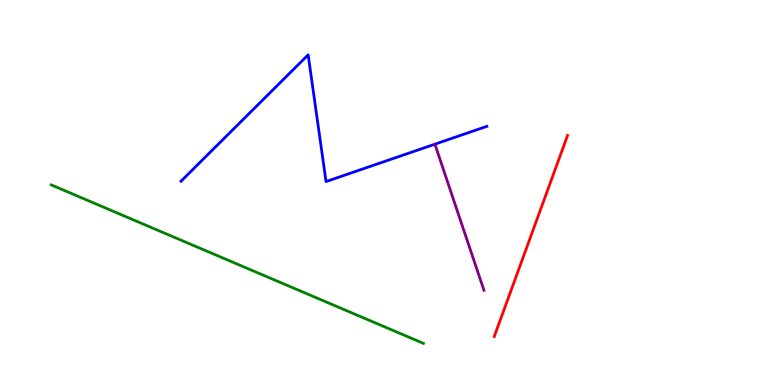[{'lines': ['blue', 'red'], 'intersections': []}, {'lines': ['green', 'red'], 'intersections': []}, {'lines': ['purple', 'red'], 'intersections': []}, {'lines': ['blue', 'green'], 'intersections': []}, {'lines': ['blue', 'purple'], 'intersections': []}, {'lines': ['green', 'purple'], 'intersections': []}]